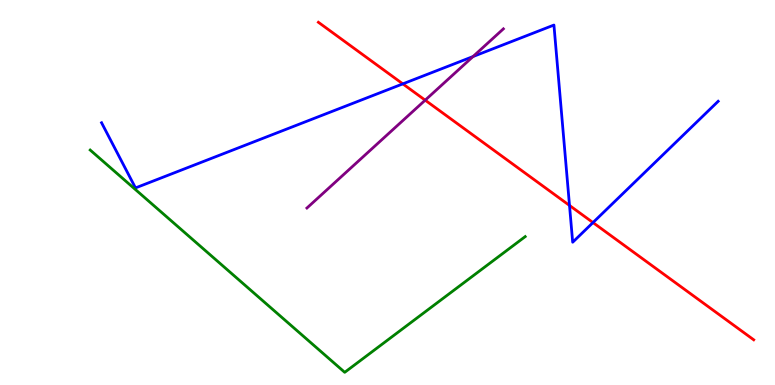[{'lines': ['blue', 'red'], 'intersections': [{'x': 5.2, 'y': 7.82}, {'x': 7.35, 'y': 4.66}, {'x': 7.65, 'y': 4.22}]}, {'lines': ['green', 'red'], 'intersections': []}, {'lines': ['purple', 'red'], 'intersections': [{'x': 5.49, 'y': 7.4}]}, {'lines': ['blue', 'green'], 'intersections': []}, {'lines': ['blue', 'purple'], 'intersections': [{'x': 6.1, 'y': 8.53}]}, {'lines': ['green', 'purple'], 'intersections': []}]